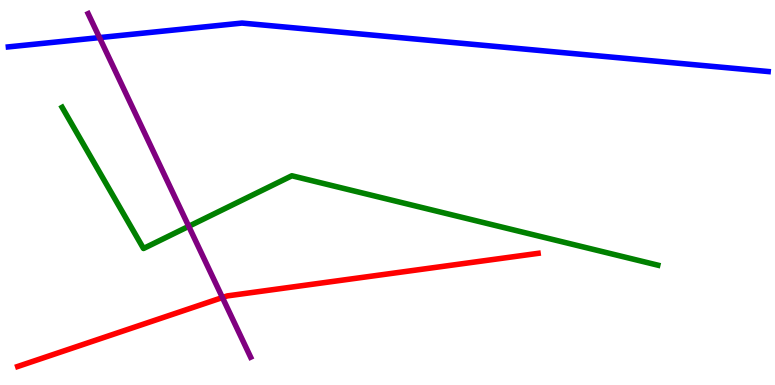[{'lines': ['blue', 'red'], 'intersections': []}, {'lines': ['green', 'red'], 'intersections': []}, {'lines': ['purple', 'red'], 'intersections': [{'x': 2.87, 'y': 2.27}]}, {'lines': ['blue', 'green'], 'intersections': []}, {'lines': ['blue', 'purple'], 'intersections': [{'x': 1.28, 'y': 9.02}]}, {'lines': ['green', 'purple'], 'intersections': [{'x': 2.44, 'y': 4.12}]}]